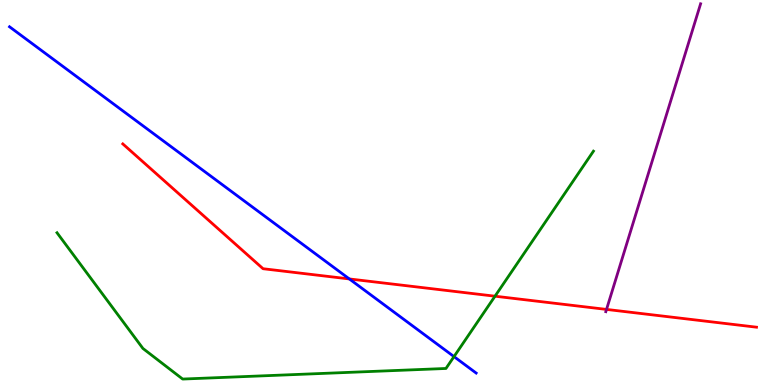[{'lines': ['blue', 'red'], 'intersections': [{'x': 4.51, 'y': 2.75}]}, {'lines': ['green', 'red'], 'intersections': [{'x': 6.39, 'y': 2.31}]}, {'lines': ['purple', 'red'], 'intersections': [{'x': 7.83, 'y': 1.96}]}, {'lines': ['blue', 'green'], 'intersections': [{'x': 5.86, 'y': 0.737}]}, {'lines': ['blue', 'purple'], 'intersections': []}, {'lines': ['green', 'purple'], 'intersections': []}]